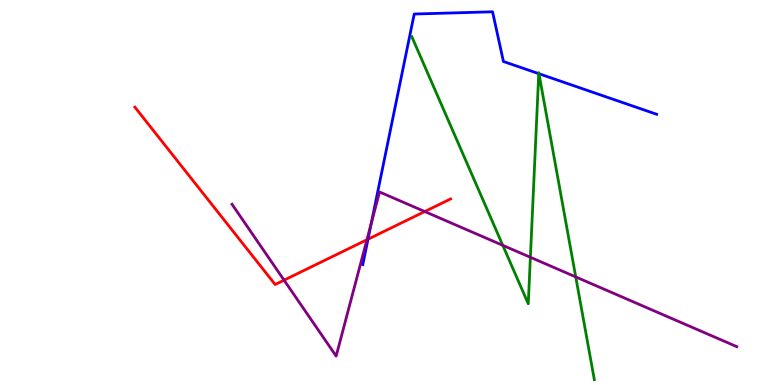[{'lines': ['blue', 'red'], 'intersections': [{'x': 4.75, 'y': 3.79}]}, {'lines': ['green', 'red'], 'intersections': []}, {'lines': ['purple', 'red'], 'intersections': [{'x': 3.67, 'y': 2.72}, {'x': 4.73, 'y': 3.77}, {'x': 5.48, 'y': 4.51}]}, {'lines': ['blue', 'green'], 'intersections': [{'x': 6.95, 'y': 8.09}, {'x': 6.95, 'y': 8.08}]}, {'lines': ['blue', 'purple'], 'intersections': [{'x': 4.79, 'y': 4.19}]}, {'lines': ['green', 'purple'], 'intersections': [{'x': 6.49, 'y': 3.63}, {'x': 6.84, 'y': 3.32}, {'x': 7.43, 'y': 2.81}]}]